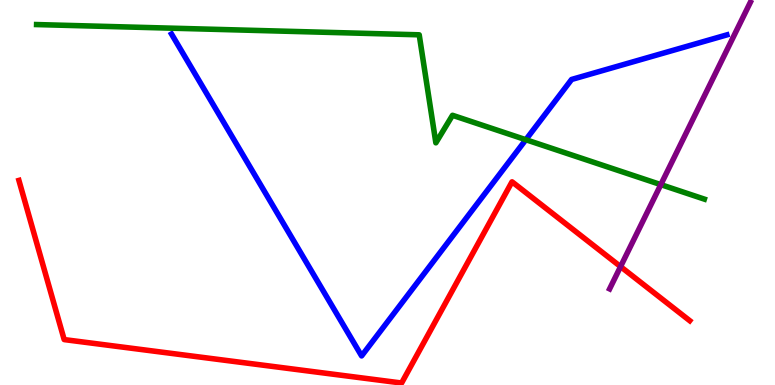[{'lines': ['blue', 'red'], 'intersections': []}, {'lines': ['green', 'red'], 'intersections': []}, {'lines': ['purple', 'red'], 'intersections': [{'x': 8.01, 'y': 3.07}]}, {'lines': ['blue', 'green'], 'intersections': [{'x': 6.79, 'y': 6.37}]}, {'lines': ['blue', 'purple'], 'intersections': []}, {'lines': ['green', 'purple'], 'intersections': [{'x': 8.53, 'y': 5.2}]}]